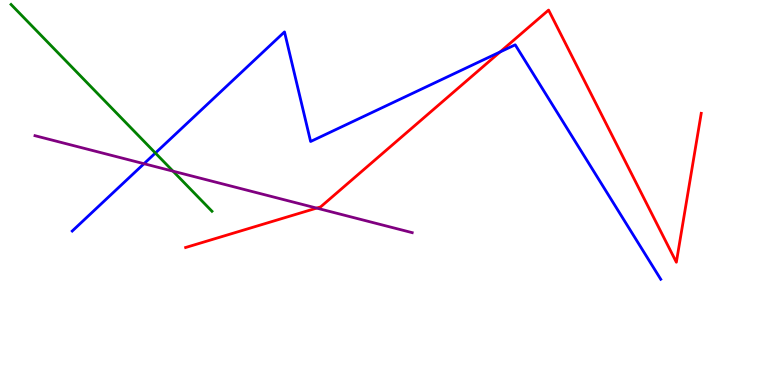[{'lines': ['blue', 'red'], 'intersections': [{'x': 6.45, 'y': 8.65}]}, {'lines': ['green', 'red'], 'intersections': []}, {'lines': ['purple', 'red'], 'intersections': [{'x': 4.09, 'y': 4.59}]}, {'lines': ['blue', 'green'], 'intersections': [{'x': 2.01, 'y': 6.03}]}, {'lines': ['blue', 'purple'], 'intersections': [{'x': 1.86, 'y': 5.75}]}, {'lines': ['green', 'purple'], 'intersections': [{'x': 2.23, 'y': 5.55}]}]